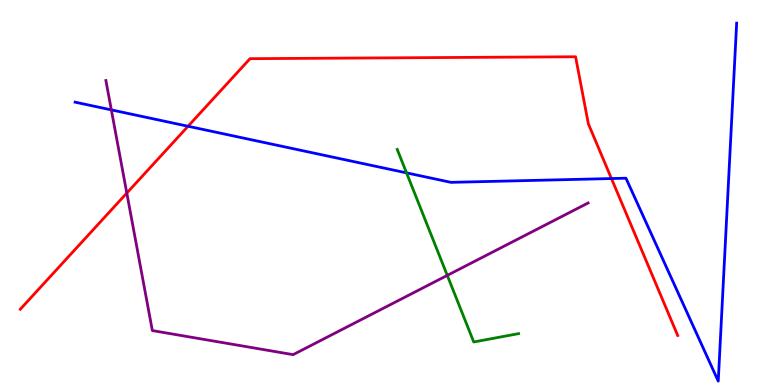[{'lines': ['blue', 'red'], 'intersections': [{'x': 2.43, 'y': 6.72}, {'x': 7.89, 'y': 5.36}]}, {'lines': ['green', 'red'], 'intersections': []}, {'lines': ['purple', 'red'], 'intersections': [{'x': 1.64, 'y': 4.99}]}, {'lines': ['blue', 'green'], 'intersections': [{'x': 5.25, 'y': 5.51}]}, {'lines': ['blue', 'purple'], 'intersections': [{'x': 1.44, 'y': 7.15}]}, {'lines': ['green', 'purple'], 'intersections': [{'x': 5.77, 'y': 2.85}]}]